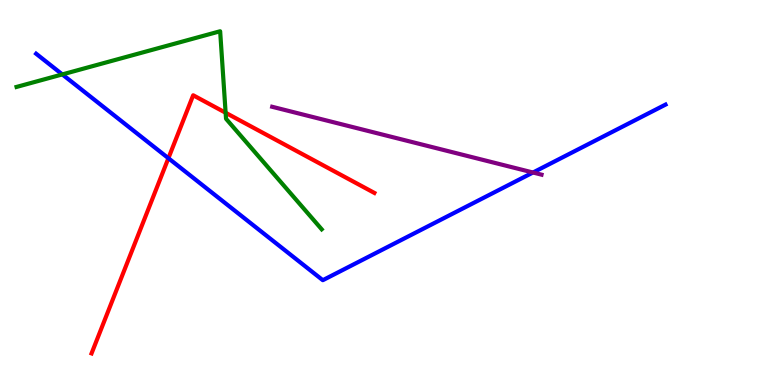[{'lines': ['blue', 'red'], 'intersections': [{'x': 2.17, 'y': 5.89}]}, {'lines': ['green', 'red'], 'intersections': [{'x': 2.91, 'y': 7.07}]}, {'lines': ['purple', 'red'], 'intersections': []}, {'lines': ['blue', 'green'], 'intersections': [{'x': 0.804, 'y': 8.07}]}, {'lines': ['blue', 'purple'], 'intersections': [{'x': 6.88, 'y': 5.52}]}, {'lines': ['green', 'purple'], 'intersections': []}]